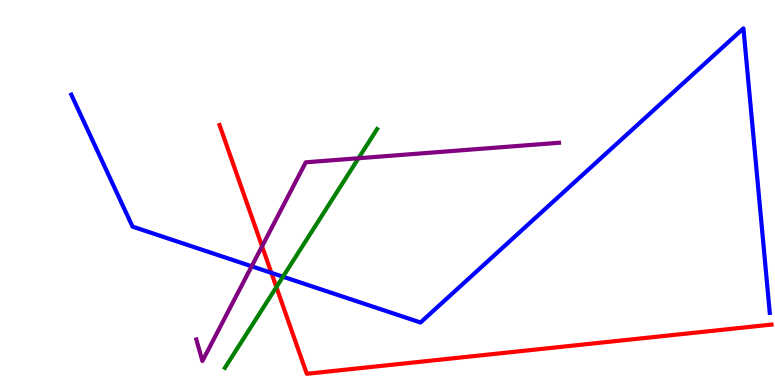[{'lines': ['blue', 'red'], 'intersections': [{'x': 3.5, 'y': 2.91}]}, {'lines': ['green', 'red'], 'intersections': [{'x': 3.57, 'y': 2.54}]}, {'lines': ['purple', 'red'], 'intersections': [{'x': 3.38, 'y': 3.6}]}, {'lines': ['blue', 'green'], 'intersections': [{'x': 3.65, 'y': 2.81}]}, {'lines': ['blue', 'purple'], 'intersections': [{'x': 3.25, 'y': 3.08}]}, {'lines': ['green', 'purple'], 'intersections': [{'x': 4.63, 'y': 5.89}]}]